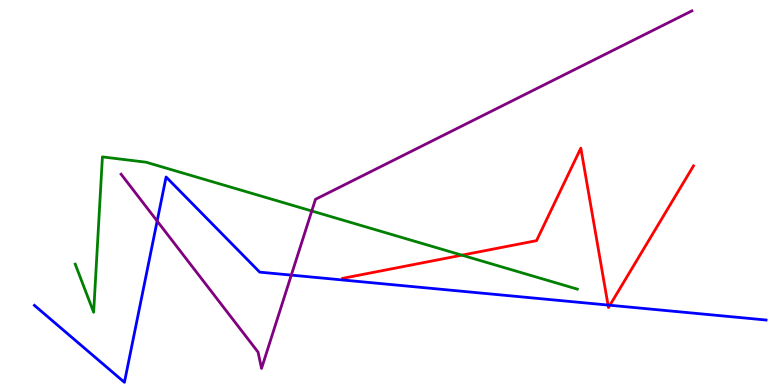[{'lines': ['blue', 'red'], 'intersections': [{'x': 7.85, 'y': 2.08}, {'x': 7.87, 'y': 2.07}]}, {'lines': ['green', 'red'], 'intersections': [{'x': 5.96, 'y': 3.37}]}, {'lines': ['purple', 'red'], 'intersections': []}, {'lines': ['blue', 'green'], 'intersections': []}, {'lines': ['blue', 'purple'], 'intersections': [{'x': 2.03, 'y': 4.26}, {'x': 3.76, 'y': 2.85}]}, {'lines': ['green', 'purple'], 'intersections': [{'x': 4.02, 'y': 4.52}]}]